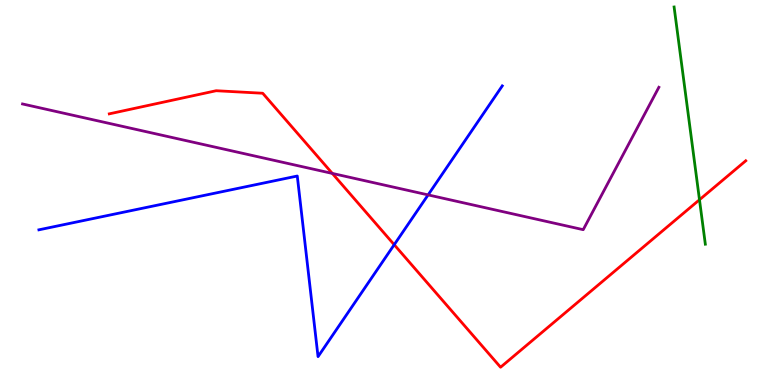[{'lines': ['blue', 'red'], 'intersections': [{'x': 5.09, 'y': 3.64}]}, {'lines': ['green', 'red'], 'intersections': [{'x': 9.03, 'y': 4.81}]}, {'lines': ['purple', 'red'], 'intersections': [{'x': 4.29, 'y': 5.5}]}, {'lines': ['blue', 'green'], 'intersections': []}, {'lines': ['blue', 'purple'], 'intersections': [{'x': 5.52, 'y': 4.94}]}, {'lines': ['green', 'purple'], 'intersections': []}]